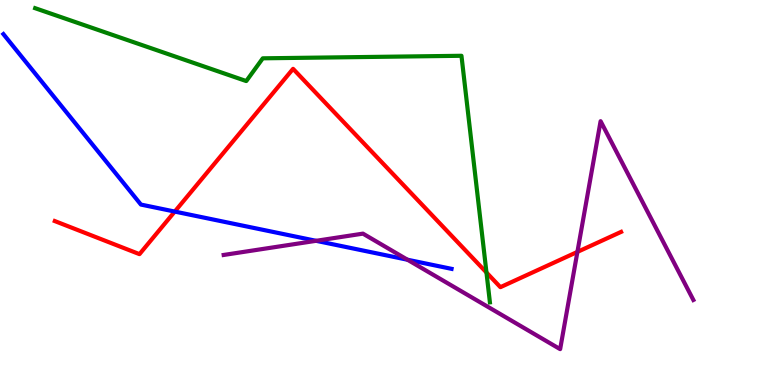[{'lines': ['blue', 'red'], 'intersections': [{'x': 2.26, 'y': 4.5}]}, {'lines': ['green', 'red'], 'intersections': [{'x': 6.28, 'y': 2.92}]}, {'lines': ['purple', 'red'], 'intersections': [{'x': 7.45, 'y': 3.46}]}, {'lines': ['blue', 'green'], 'intersections': []}, {'lines': ['blue', 'purple'], 'intersections': [{'x': 4.08, 'y': 3.75}, {'x': 5.26, 'y': 3.25}]}, {'lines': ['green', 'purple'], 'intersections': []}]